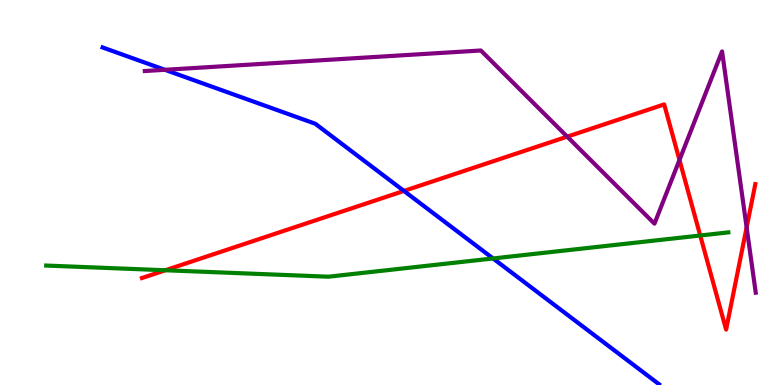[{'lines': ['blue', 'red'], 'intersections': [{'x': 5.21, 'y': 5.04}]}, {'lines': ['green', 'red'], 'intersections': [{'x': 2.13, 'y': 2.98}, {'x': 9.04, 'y': 3.88}]}, {'lines': ['purple', 'red'], 'intersections': [{'x': 7.32, 'y': 6.45}, {'x': 8.77, 'y': 5.84}, {'x': 9.63, 'y': 4.09}]}, {'lines': ['blue', 'green'], 'intersections': [{'x': 6.36, 'y': 3.29}]}, {'lines': ['blue', 'purple'], 'intersections': [{'x': 2.13, 'y': 8.19}]}, {'lines': ['green', 'purple'], 'intersections': []}]